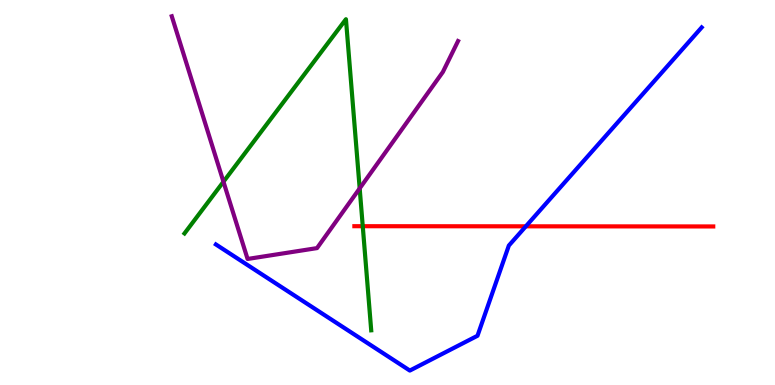[{'lines': ['blue', 'red'], 'intersections': [{'x': 6.79, 'y': 4.12}]}, {'lines': ['green', 'red'], 'intersections': [{'x': 4.68, 'y': 4.12}]}, {'lines': ['purple', 'red'], 'intersections': []}, {'lines': ['blue', 'green'], 'intersections': []}, {'lines': ['blue', 'purple'], 'intersections': []}, {'lines': ['green', 'purple'], 'intersections': [{'x': 2.88, 'y': 5.28}, {'x': 4.64, 'y': 5.11}]}]